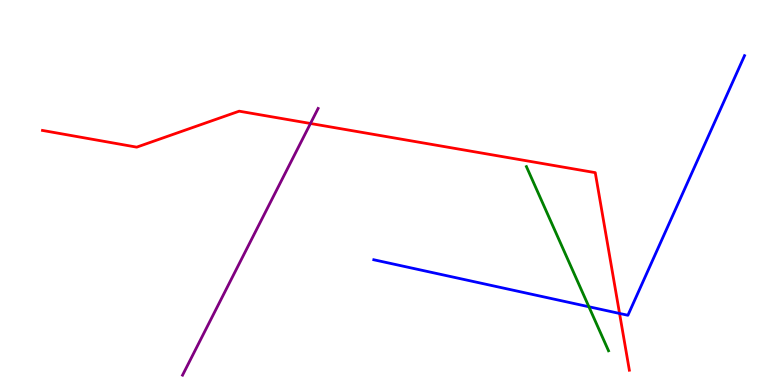[{'lines': ['blue', 'red'], 'intersections': [{'x': 7.99, 'y': 1.86}]}, {'lines': ['green', 'red'], 'intersections': []}, {'lines': ['purple', 'red'], 'intersections': [{'x': 4.01, 'y': 6.79}]}, {'lines': ['blue', 'green'], 'intersections': [{'x': 7.6, 'y': 2.03}]}, {'lines': ['blue', 'purple'], 'intersections': []}, {'lines': ['green', 'purple'], 'intersections': []}]